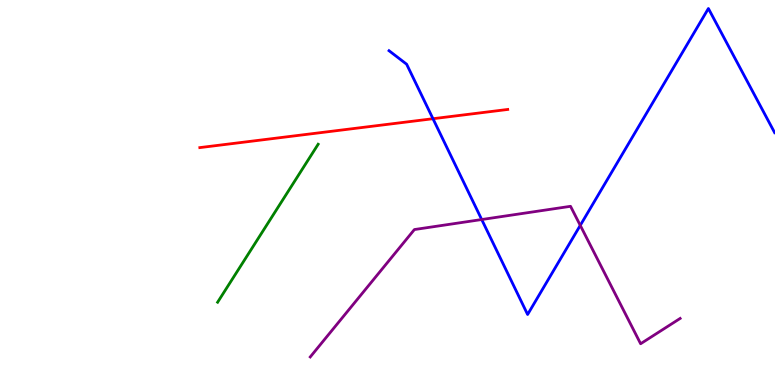[{'lines': ['blue', 'red'], 'intersections': [{'x': 5.59, 'y': 6.92}]}, {'lines': ['green', 'red'], 'intersections': []}, {'lines': ['purple', 'red'], 'intersections': []}, {'lines': ['blue', 'green'], 'intersections': []}, {'lines': ['blue', 'purple'], 'intersections': [{'x': 6.22, 'y': 4.3}, {'x': 7.49, 'y': 4.15}]}, {'lines': ['green', 'purple'], 'intersections': []}]